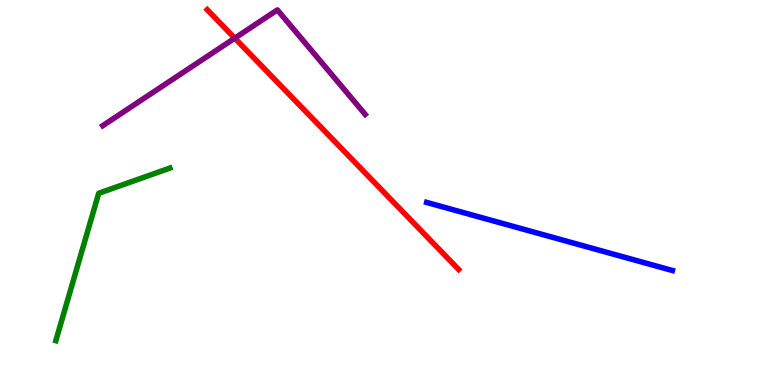[{'lines': ['blue', 'red'], 'intersections': []}, {'lines': ['green', 'red'], 'intersections': []}, {'lines': ['purple', 'red'], 'intersections': [{'x': 3.03, 'y': 9.01}]}, {'lines': ['blue', 'green'], 'intersections': []}, {'lines': ['blue', 'purple'], 'intersections': []}, {'lines': ['green', 'purple'], 'intersections': []}]